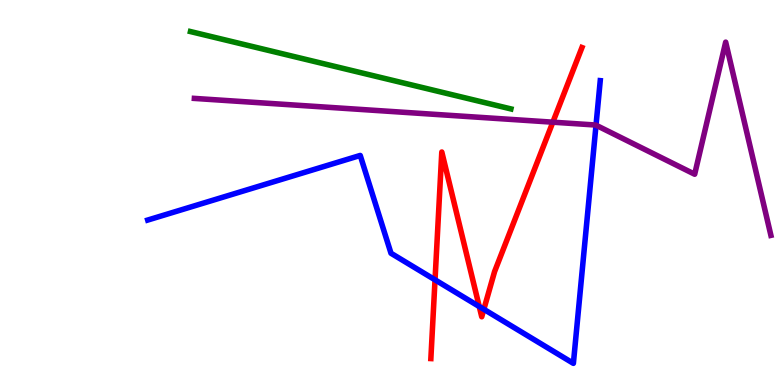[{'lines': ['blue', 'red'], 'intersections': [{'x': 5.61, 'y': 2.73}, {'x': 6.18, 'y': 2.04}, {'x': 6.24, 'y': 1.97}]}, {'lines': ['green', 'red'], 'intersections': []}, {'lines': ['purple', 'red'], 'intersections': [{'x': 7.13, 'y': 6.83}]}, {'lines': ['blue', 'green'], 'intersections': []}, {'lines': ['blue', 'purple'], 'intersections': [{'x': 7.69, 'y': 6.75}]}, {'lines': ['green', 'purple'], 'intersections': []}]